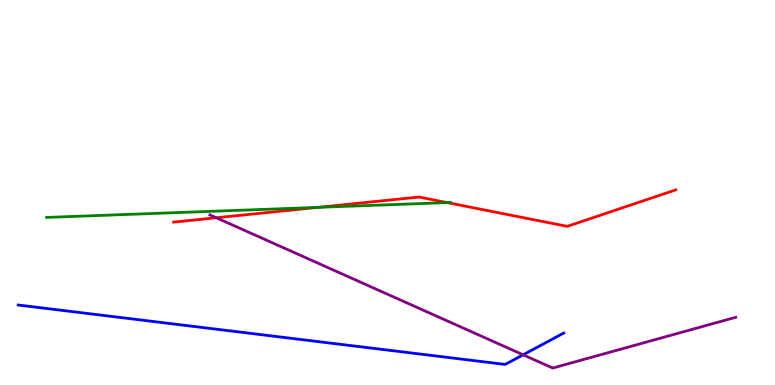[{'lines': ['blue', 'red'], 'intersections': []}, {'lines': ['green', 'red'], 'intersections': [{'x': 4.1, 'y': 4.61}, {'x': 5.77, 'y': 4.74}]}, {'lines': ['purple', 'red'], 'intersections': [{'x': 2.79, 'y': 4.34}]}, {'lines': ['blue', 'green'], 'intersections': []}, {'lines': ['blue', 'purple'], 'intersections': [{'x': 6.75, 'y': 0.784}]}, {'lines': ['green', 'purple'], 'intersections': []}]